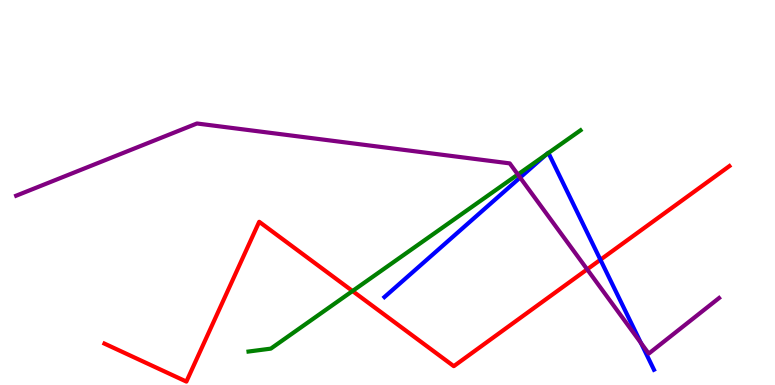[{'lines': ['blue', 'red'], 'intersections': [{'x': 7.75, 'y': 3.25}]}, {'lines': ['green', 'red'], 'intersections': [{'x': 4.55, 'y': 2.44}]}, {'lines': ['purple', 'red'], 'intersections': [{'x': 7.58, 'y': 3.0}]}, {'lines': ['blue', 'green'], 'intersections': [{'x': 7.05, 'y': 6.0}, {'x': 7.08, 'y': 6.03}]}, {'lines': ['blue', 'purple'], 'intersections': [{'x': 6.71, 'y': 5.39}, {'x': 8.27, 'y': 1.09}]}, {'lines': ['green', 'purple'], 'intersections': [{'x': 6.68, 'y': 5.47}]}]